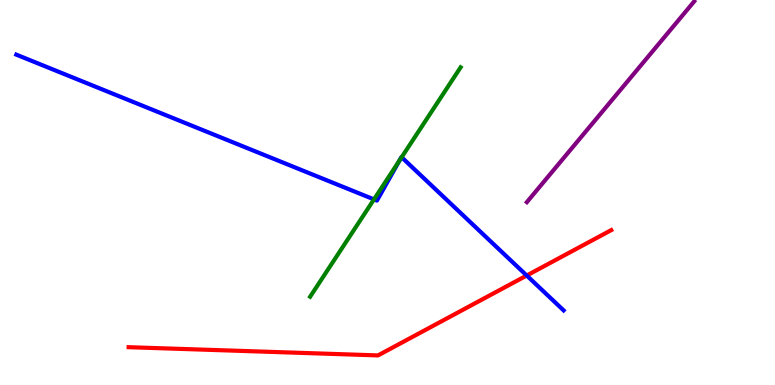[{'lines': ['blue', 'red'], 'intersections': [{'x': 6.8, 'y': 2.84}]}, {'lines': ['green', 'red'], 'intersections': []}, {'lines': ['purple', 'red'], 'intersections': []}, {'lines': ['blue', 'green'], 'intersections': [{'x': 4.83, 'y': 4.82}, {'x': 5.15, 'y': 5.83}, {'x': 5.18, 'y': 5.92}]}, {'lines': ['blue', 'purple'], 'intersections': []}, {'lines': ['green', 'purple'], 'intersections': []}]